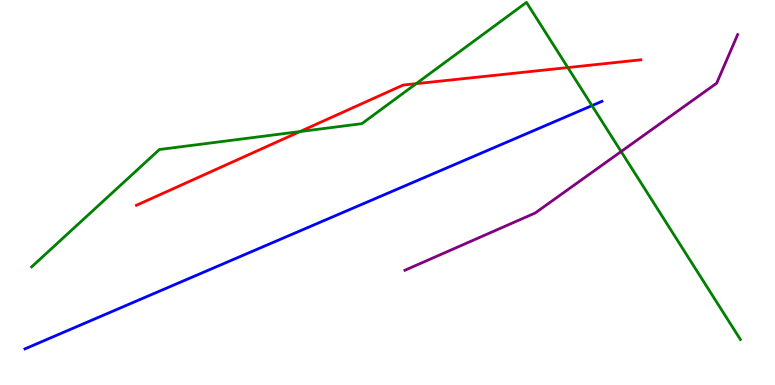[{'lines': ['blue', 'red'], 'intersections': []}, {'lines': ['green', 'red'], 'intersections': [{'x': 3.87, 'y': 6.58}, {'x': 5.37, 'y': 7.83}, {'x': 7.33, 'y': 8.25}]}, {'lines': ['purple', 'red'], 'intersections': []}, {'lines': ['blue', 'green'], 'intersections': [{'x': 7.64, 'y': 7.26}]}, {'lines': ['blue', 'purple'], 'intersections': []}, {'lines': ['green', 'purple'], 'intersections': [{'x': 8.01, 'y': 6.06}]}]